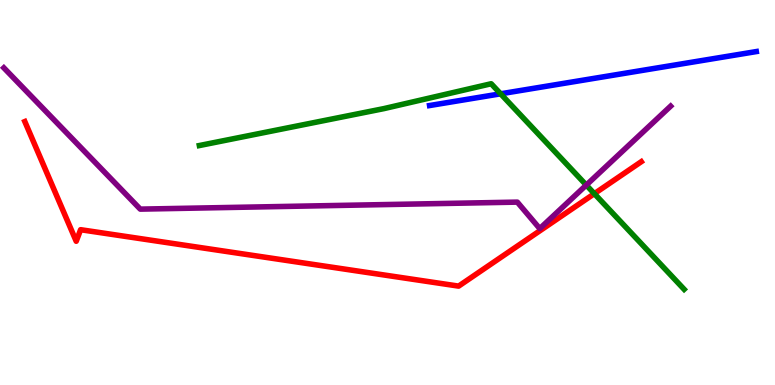[{'lines': ['blue', 'red'], 'intersections': []}, {'lines': ['green', 'red'], 'intersections': [{'x': 7.67, 'y': 4.97}]}, {'lines': ['purple', 'red'], 'intersections': []}, {'lines': ['blue', 'green'], 'intersections': [{'x': 6.46, 'y': 7.56}]}, {'lines': ['blue', 'purple'], 'intersections': []}, {'lines': ['green', 'purple'], 'intersections': [{'x': 7.56, 'y': 5.19}]}]